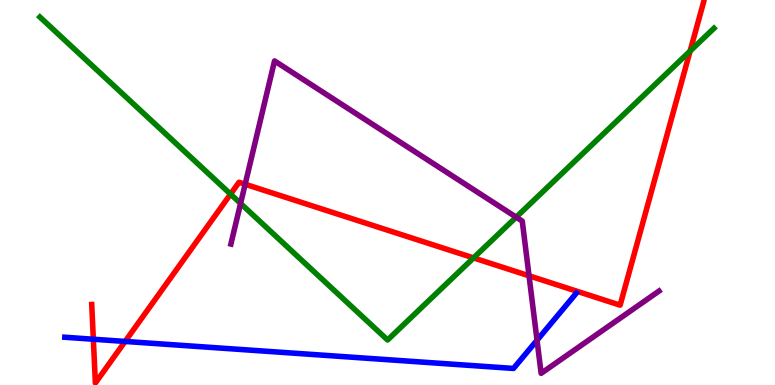[{'lines': ['blue', 'red'], 'intersections': [{'x': 1.2, 'y': 1.19}, {'x': 1.61, 'y': 1.13}]}, {'lines': ['green', 'red'], 'intersections': [{'x': 2.97, 'y': 4.96}, {'x': 6.11, 'y': 3.3}, {'x': 8.9, 'y': 8.67}]}, {'lines': ['purple', 'red'], 'intersections': [{'x': 3.16, 'y': 5.21}, {'x': 6.83, 'y': 2.84}]}, {'lines': ['blue', 'green'], 'intersections': []}, {'lines': ['blue', 'purple'], 'intersections': [{'x': 6.93, 'y': 1.16}]}, {'lines': ['green', 'purple'], 'intersections': [{'x': 3.1, 'y': 4.72}, {'x': 6.66, 'y': 4.36}]}]